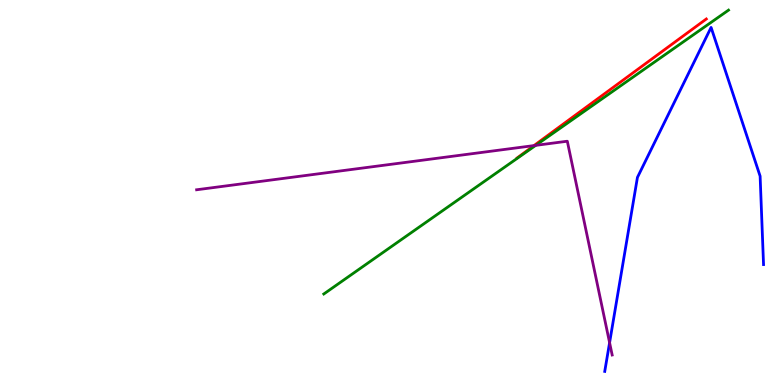[{'lines': ['blue', 'red'], 'intersections': []}, {'lines': ['green', 'red'], 'intersections': []}, {'lines': ['purple', 'red'], 'intersections': [{'x': 6.89, 'y': 6.22}]}, {'lines': ['blue', 'green'], 'intersections': []}, {'lines': ['blue', 'purple'], 'intersections': [{'x': 7.87, 'y': 1.1}]}, {'lines': ['green', 'purple'], 'intersections': [{'x': 6.91, 'y': 6.22}]}]